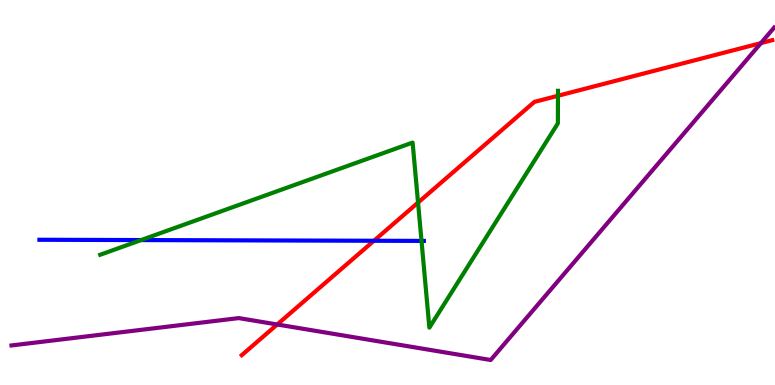[{'lines': ['blue', 'red'], 'intersections': [{'x': 4.83, 'y': 3.75}]}, {'lines': ['green', 'red'], 'intersections': [{'x': 5.39, 'y': 4.74}, {'x': 7.2, 'y': 7.51}]}, {'lines': ['purple', 'red'], 'intersections': [{'x': 3.58, 'y': 1.57}, {'x': 9.82, 'y': 8.88}]}, {'lines': ['blue', 'green'], 'intersections': [{'x': 1.82, 'y': 3.76}, {'x': 5.44, 'y': 3.74}]}, {'lines': ['blue', 'purple'], 'intersections': []}, {'lines': ['green', 'purple'], 'intersections': []}]